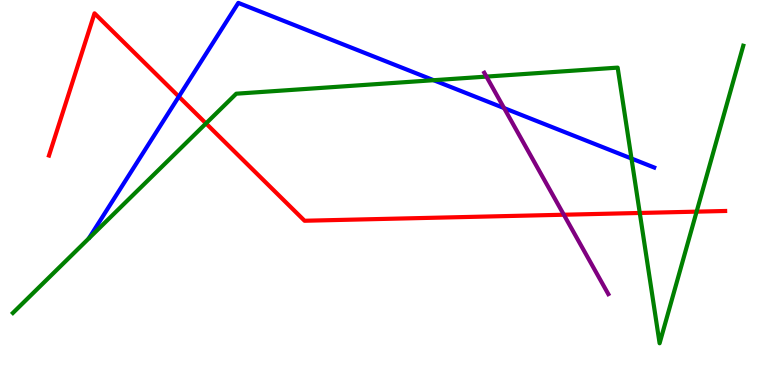[{'lines': ['blue', 'red'], 'intersections': [{'x': 2.31, 'y': 7.49}]}, {'lines': ['green', 'red'], 'intersections': [{'x': 2.66, 'y': 6.79}, {'x': 8.26, 'y': 4.47}, {'x': 8.99, 'y': 4.5}]}, {'lines': ['purple', 'red'], 'intersections': [{'x': 7.28, 'y': 4.42}]}, {'lines': ['blue', 'green'], 'intersections': [{'x': 5.6, 'y': 7.92}, {'x': 8.15, 'y': 5.88}]}, {'lines': ['blue', 'purple'], 'intersections': [{'x': 6.5, 'y': 7.19}]}, {'lines': ['green', 'purple'], 'intersections': [{'x': 6.28, 'y': 8.01}]}]